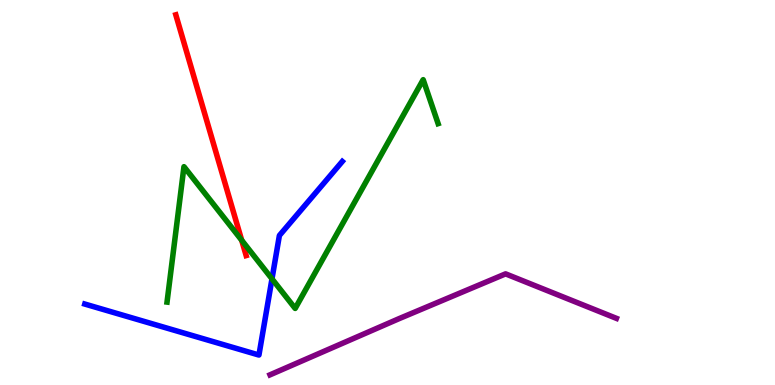[{'lines': ['blue', 'red'], 'intersections': []}, {'lines': ['green', 'red'], 'intersections': [{'x': 3.12, 'y': 3.76}]}, {'lines': ['purple', 'red'], 'intersections': []}, {'lines': ['blue', 'green'], 'intersections': [{'x': 3.51, 'y': 2.76}]}, {'lines': ['blue', 'purple'], 'intersections': []}, {'lines': ['green', 'purple'], 'intersections': []}]